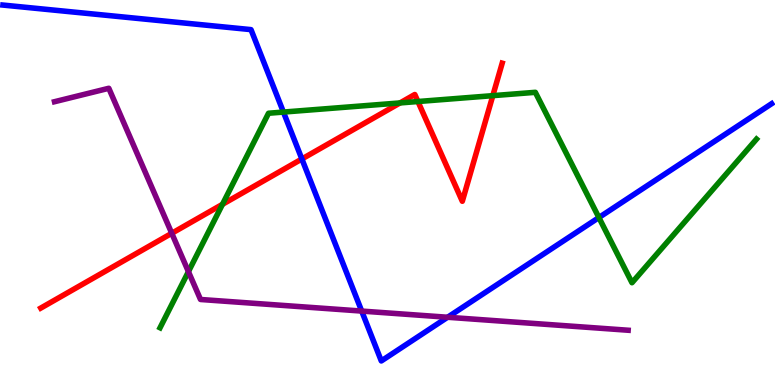[{'lines': ['blue', 'red'], 'intersections': [{'x': 3.9, 'y': 5.87}]}, {'lines': ['green', 'red'], 'intersections': [{'x': 2.87, 'y': 4.69}, {'x': 5.16, 'y': 7.33}, {'x': 5.39, 'y': 7.36}, {'x': 6.36, 'y': 7.52}]}, {'lines': ['purple', 'red'], 'intersections': [{'x': 2.22, 'y': 3.94}]}, {'lines': ['blue', 'green'], 'intersections': [{'x': 3.66, 'y': 7.09}, {'x': 7.73, 'y': 4.35}]}, {'lines': ['blue', 'purple'], 'intersections': [{'x': 4.67, 'y': 1.92}, {'x': 5.78, 'y': 1.76}]}, {'lines': ['green', 'purple'], 'intersections': [{'x': 2.43, 'y': 2.94}]}]